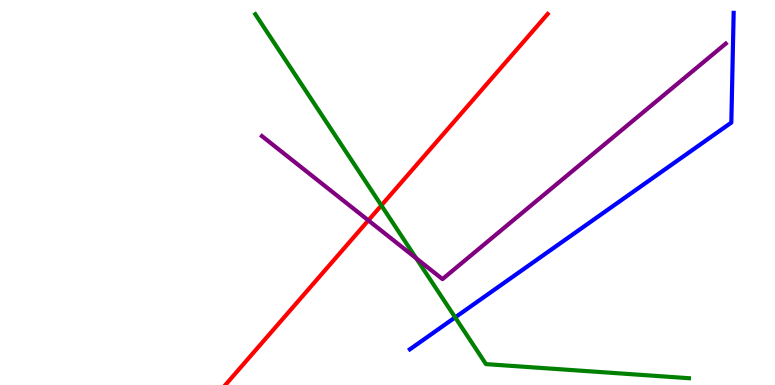[{'lines': ['blue', 'red'], 'intersections': []}, {'lines': ['green', 'red'], 'intersections': [{'x': 4.92, 'y': 4.66}]}, {'lines': ['purple', 'red'], 'intersections': [{'x': 4.75, 'y': 4.28}]}, {'lines': ['blue', 'green'], 'intersections': [{'x': 5.87, 'y': 1.76}]}, {'lines': ['blue', 'purple'], 'intersections': []}, {'lines': ['green', 'purple'], 'intersections': [{'x': 5.37, 'y': 3.29}]}]